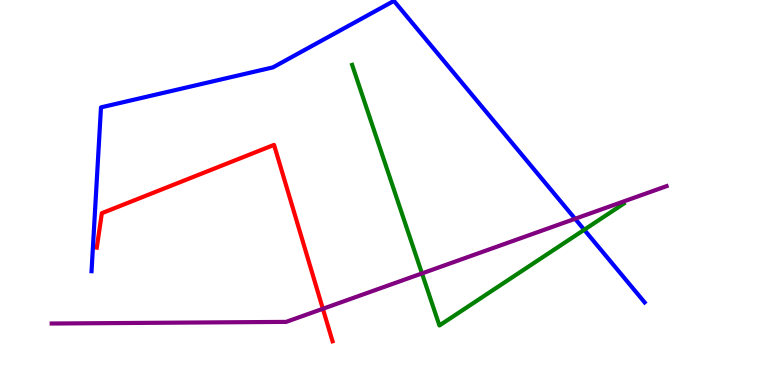[{'lines': ['blue', 'red'], 'intersections': []}, {'lines': ['green', 'red'], 'intersections': []}, {'lines': ['purple', 'red'], 'intersections': [{'x': 4.17, 'y': 1.98}]}, {'lines': ['blue', 'green'], 'intersections': [{'x': 7.54, 'y': 4.03}]}, {'lines': ['blue', 'purple'], 'intersections': [{'x': 7.42, 'y': 4.32}]}, {'lines': ['green', 'purple'], 'intersections': [{'x': 5.44, 'y': 2.9}]}]